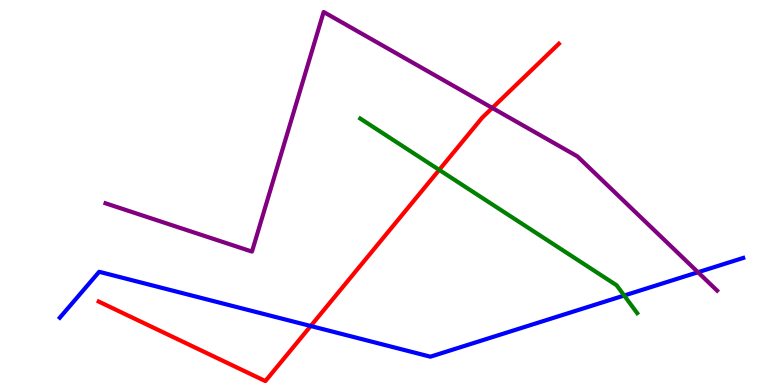[{'lines': ['blue', 'red'], 'intersections': [{'x': 4.01, 'y': 1.53}]}, {'lines': ['green', 'red'], 'intersections': [{'x': 5.67, 'y': 5.59}]}, {'lines': ['purple', 'red'], 'intersections': [{'x': 6.35, 'y': 7.2}]}, {'lines': ['blue', 'green'], 'intersections': [{'x': 8.05, 'y': 2.32}]}, {'lines': ['blue', 'purple'], 'intersections': [{'x': 9.01, 'y': 2.93}]}, {'lines': ['green', 'purple'], 'intersections': []}]